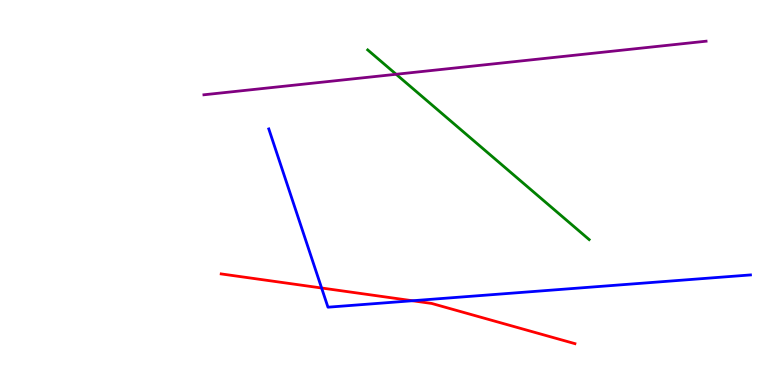[{'lines': ['blue', 'red'], 'intersections': [{'x': 4.15, 'y': 2.52}, {'x': 5.32, 'y': 2.19}]}, {'lines': ['green', 'red'], 'intersections': []}, {'lines': ['purple', 'red'], 'intersections': []}, {'lines': ['blue', 'green'], 'intersections': []}, {'lines': ['blue', 'purple'], 'intersections': []}, {'lines': ['green', 'purple'], 'intersections': [{'x': 5.11, 'y': 8.07}]}]